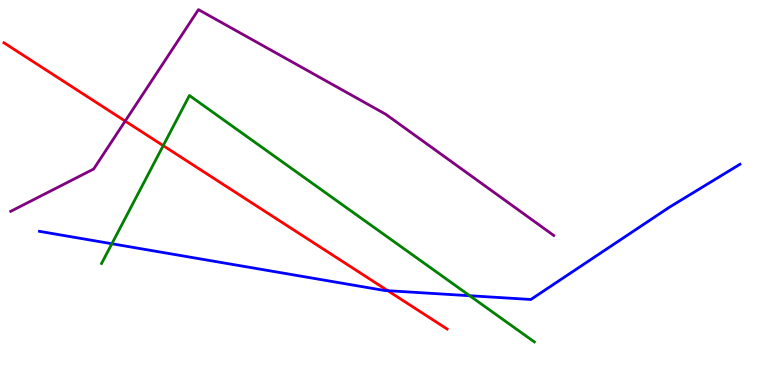[{'lines': ['blue', 'red'], 'intersections': [{'x': 5.0, 'y': 2.45}]}, {'lines': ['green', 'red'], 'intersections': [{'x': 2.11, 'y': 6.22}]}, {'lines': ['purple', 'red'], 'intersections': [{'x': 1.62, 'y': 6.85}]}, {'lines': ['blue', 'green'], 'intersections': [{'x': 1.44, 'y': 3.67}, {'x': 6.06, 'y': 2.32}]}, {'lines': ['blue', 'purple'], 'intersections': []}, {'lines': ['green', 'purple'], 'intersections': []}]